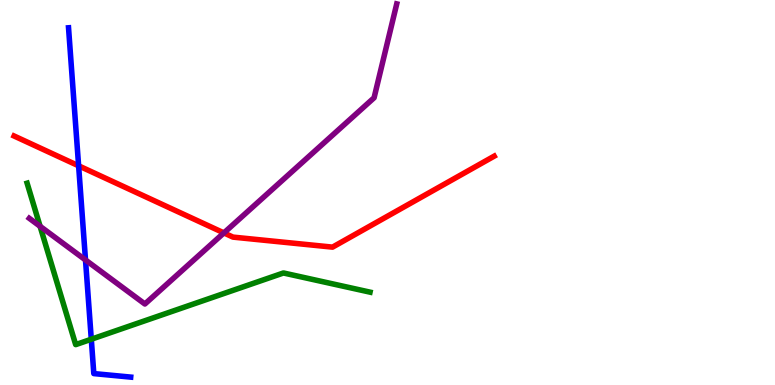[{'lines': ['blue', 'red'], 'intersections': [{'x': 1.01, 'y': 5.69}]}, {'lines': ['green', 'red'], 'intersections': []}, {'lines': ['purple', 'red'], 'intersections': [{'x': 2.89, 'y': 3.95}]}, {'lines': ['blue', 'green'], 'intersections': [{'x': 1.18, 'y': 1.19}]}, {'lines': ['blue', 'purple'], 'intersections': [{'x': 1.1, 'y': 3.25}]}, {'lines': ['green', 'purple'], 'intersections': [{'x': 0.517, 'y': 4.12}]}]